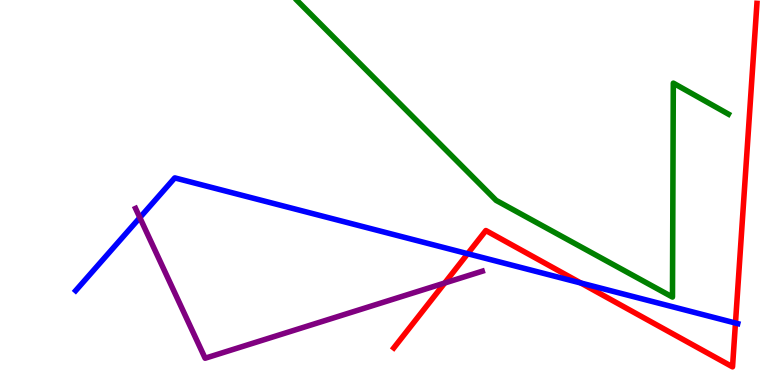[{'lines': ['blue', 'red'], 'intersections': [{'x': 6.03, 'y': 3.41}, {'x': 7.49, 'y': 2.65}, {'x': 9.49, 'y': 1.61}]}, {'lines': ['green', 'red'], 'intersections': []}, {'lines': ['purple', 'red'], 'intersections': [{'x': 5.74, 'y': 2.65}]}, {'lines': ['blue', 'green'], 'intersections': []}, {'lines': ['blue', 'purple'], 'intersections': [{'x': 1.8, 'y': 4.35}]}, {'lines': ['green', 'purple'], 'intersections': []}]